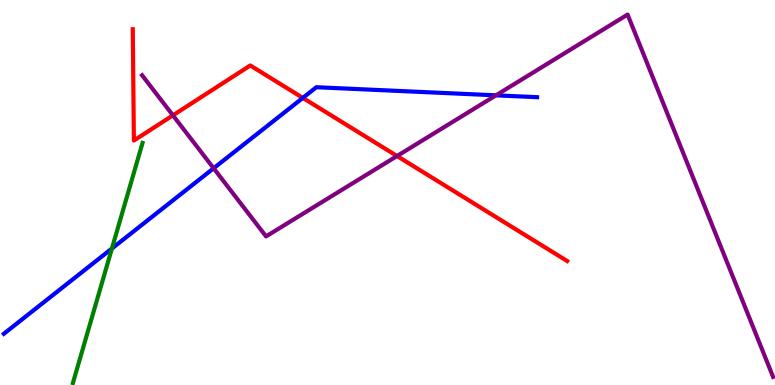[{'lines': ['blue', 'red'], 'intersections': [{'x': 3.91, 'y': 7.46}]}, {'lines': ['green', 'red'], 'intersections': []}, {'lines': ['purple', 'red'], 'intersections': [{'x': 2.23, 'y': 7.0}, {'x': 5.12, 'y': 5.95}]}, {'lines': ['blue', 'green'], 'intersections': [{'x': 1.44, 'y': 3.55}]}, {'lines': ['blue', 'purple'], 'intersections': [{'x': 2.76, 'y': 5.63}, {'x': 6.4, 'y': 7.52}]}, {'lines': ['green', 'purple'], 'intersections': []}]